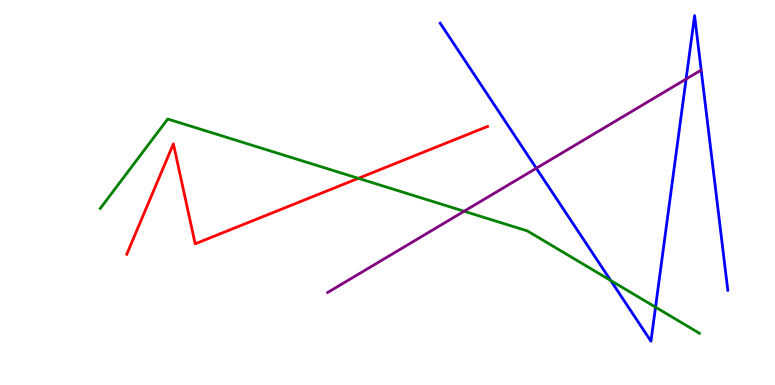[{'lines': ['blue', 'red'], 'intersections': []}, {'lines': ['green', 'red'], 'intersections': [{'x': 4.62, 'y': 5.37}]}, {'lines': ['purple', 'red'], 'intersections': []}, {'lines': ['blue', 'green'], 'intersections': [{'x': 7.88, 'y': 2.71}, {'x': 8.46, 'y': 2.02}]}, {'lines': ['blue', 'purple'], 'intersections': [{'x': 6.92, 'y': 5.63}, {'x': 8.85, 'y': 7.95}]}, {'lines': ['green', 'purple'], 'intersections': [{'x': 5.99, 'y': 4.51}]}]